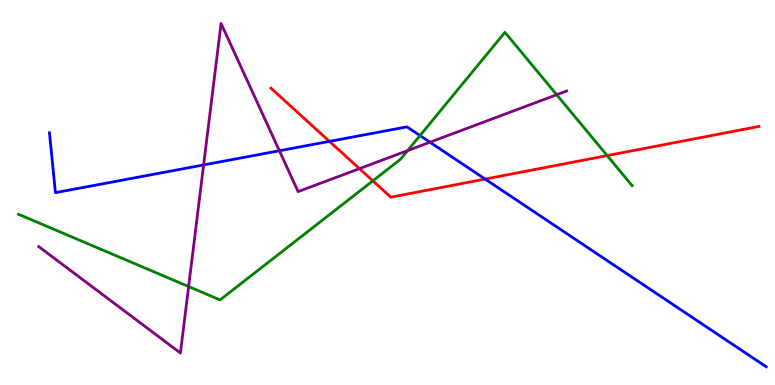[{'lines': ['blue', 'red'], 'intersections': [{'x': 4.25, 'y': 6.33}, {'x': 6.26, 'y': 5.35}]}, {'lines': ['green', 'red'], 'intersections': [{'x': 4.81, 'y': 5.3}, {'x': 7.83, 'y': 5.96}]}, {'lines': ['purple', 'red'], 'intersections': [{'x': 4.64, 'y': 5.62}]}, {'lines': ['blue', 'green'], 'intersections': [{'x': 5.42, 'y': 6.48}]}, {'lines': ['blue', 'purple'], 'intersections': [{'x': 2.63, 'y': 5.72}, {'x': 3.61, 'y': 6.08}, {'x': 5.55, 'y': 6.31}]}, {'lines': ['green', 'purple'], 'intersections': [{'x': 2.43, 'y': 2.56}, {'x': 5.26, 'y': 6.09}, {'x': 7.18, 'y': 7.54}]}]